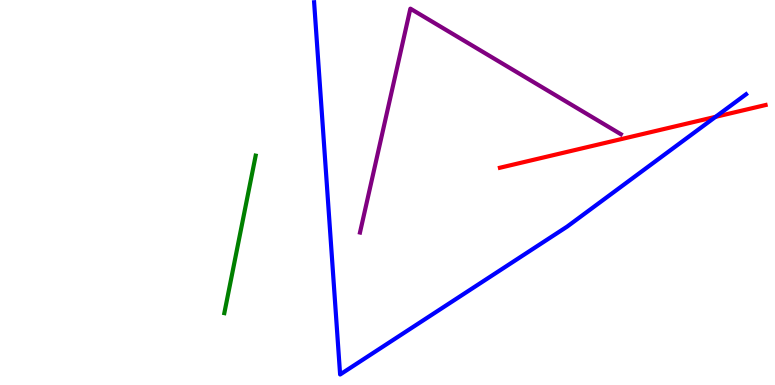[{'lines': ['blue', 'red'], 'intersections': [{'x': 9.23, 'y': 6.97}]}, {'lines': ['green', 'red'], 'intersections': []}, {'lines': ['purple', 'red'], 'intersections': []}, {'lines': ['blue', 'green'], 'intersections': []}, {'lines': ['blue', 'purple'], 'intersections': []}, {'lines': ['green', 'purple'], 'intersections': []}]